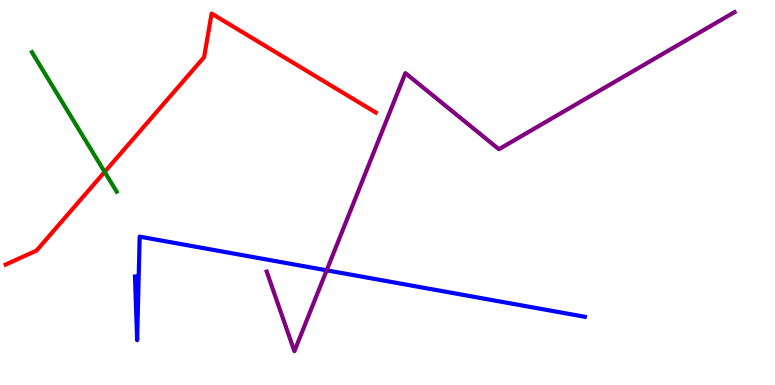[{'lines': ['blue', 'red'], 'intersections': []}, {'lines': ['green', 'red'], 'intersections': [{'x': 1.35, 'y': 5.53}]}, {'lines': ['purple', 'red'], 'intersections': []}, {'lines': ['blue', 'green'], 'intersections': []}, {'lines': ['blue', 'purple'], 'intersections': [{'x': 4.22, 'y': 2.98}]}, {'lines': ['green', 'purple'], 'intersections': []}]